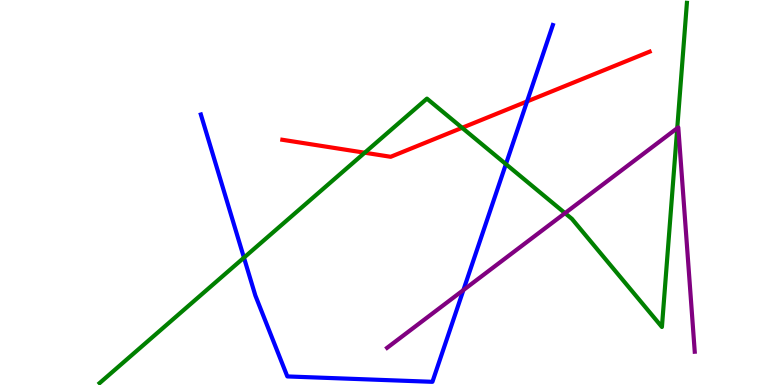[{'lines': ['blue', 'red'], 'intersections': [{'x': 6.8, 'y': 7.37}]}, {'lines': ['green', 'red'], 'intersections': [{'x': 4.71, 'y': 6.03}, {'x': 5.96, 'y': 6.68}]}, {'lines': ['purple', 'red'], 'intersections': []}, {'lines': ['blue', 'green'], 'intersections': [{'x': 3.15, 'y': 3.31}, {'x': 6.53, 'y': 5.74}]}, {'lines': ['blue', 'purple'], 'intersections': [{'x': 5.98, 'y': 2.47}]}, {'lines': ['green', 'purple'], 'intersections': [{'x': 7.29, 'y': 4.46}, {'x': 8.74, 'y': 6.67}]}]